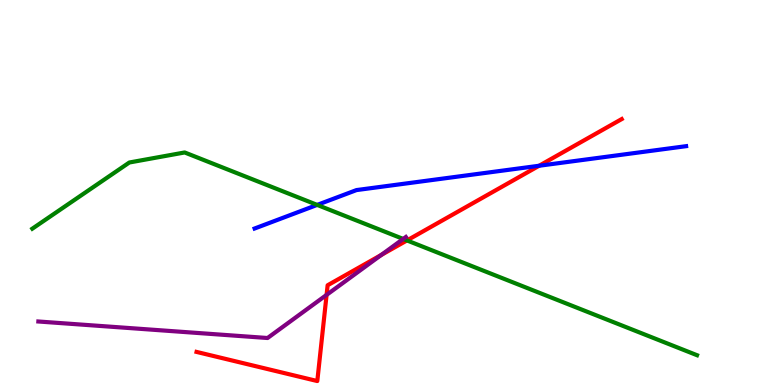[{'lines': ['blue', 'red'], 'intersections': [{'x': 6.96, 'y': 5.69}]}, {'lines': ['green', 'red'], 'intersections': [{'x': 5.25, 'y': 3.76}]}, {'lines': ['purple', 'red'], 'intersections': [{'x': 4.21, 'y': 2.34}, {'x': 4.92, 'y': 3.38}]}, {'lines': ['blue', 'green'], 'intersections': [{'x': 4.09, 'y': 4.68}]}, {'lines': ['blue', 'purple'], 'intersections': []}, {'lines': ['green', 'purple'], 'intersections': [{'x': 5.2, 'y': 3.79}]}]